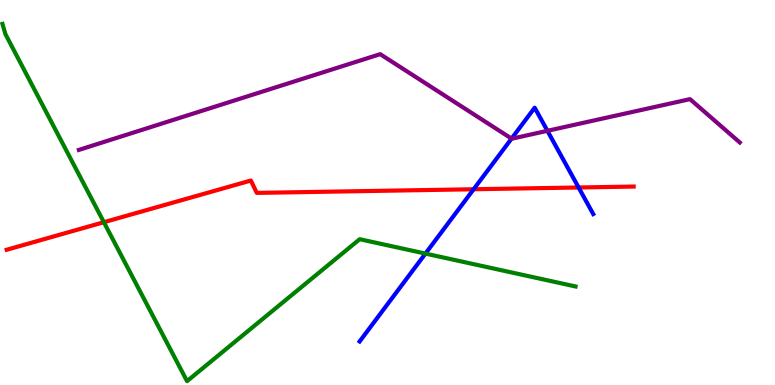[{'lines': ['blue', 'red'], 'intersections': [{'x': 6.11, 'y': 5.08}, {'x': 7.47, 'y': 5.13}]}, {'lines': ['green', 'red'], 'intersections': [{'x': 1.34, 'y': 4.23}]}, {'lines': ['purple', 'red'], 'intersections': []}, {'lines': ['blue', 'green'], 'intersections': [{'x': 5.49, 'y': 3.41}]}, {'lines': ['blue', 'purple'], 'intersections': [{'x': 6.6, 'y': 6.4}, {'x': 7.06, 'y': 6.6}]}, {'lines': ['green', 'purple'], 'intersections': []}]